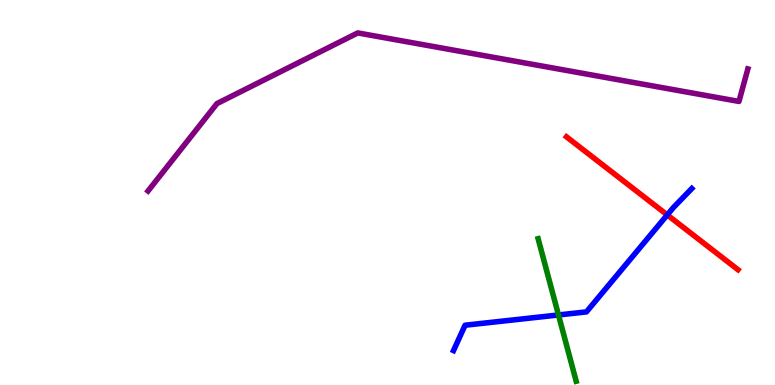[{'lines': ['blue', 'red'], 'intersections': [{'x': 8.61, 'y': 4.42}]}, {'lines': ['green', 'red'], 'intersections': []}, {'lines': ['purple', 'red'], 'intersections': []}, {'lines': ['blue', 'green'], 'intersections': [{'x': 7.21, 'y': 1.82}]}, {'lines': ['blue', 'purple'], 'intersections': []}, {'lines': ['green', 'purple'], 'intersections': []}]